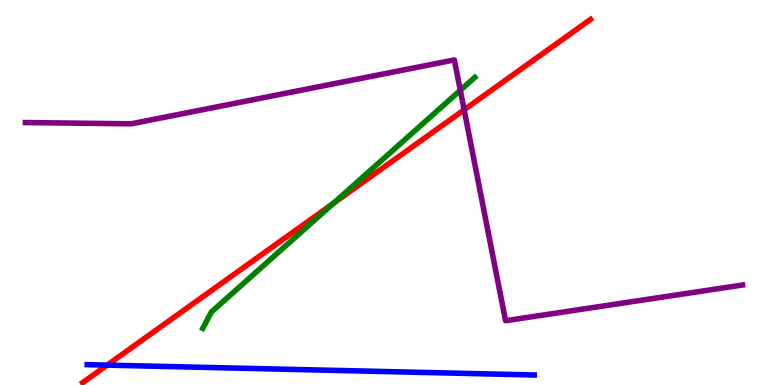[{'lines': ['blue', 'red'], 'intersections': [{'x': 1.38, 'y': 0.516}]}, {'lines': ['green', 'red'], 'intersections': [{'x': 4.3, 'y': 4.72}]}, {'lines': ['purple', 'red'], 'intersections': [{'x': 5.99, 'y': 7.15}]}, {'lines': ['blue', 'green'], 'intersections': []}, {'lines': ['blue', 'purple'], 'intersections': []}, {'lines': ['green', 'purple'], 'intersections': [{'x': 5.94, 'y': 7.65}]}]